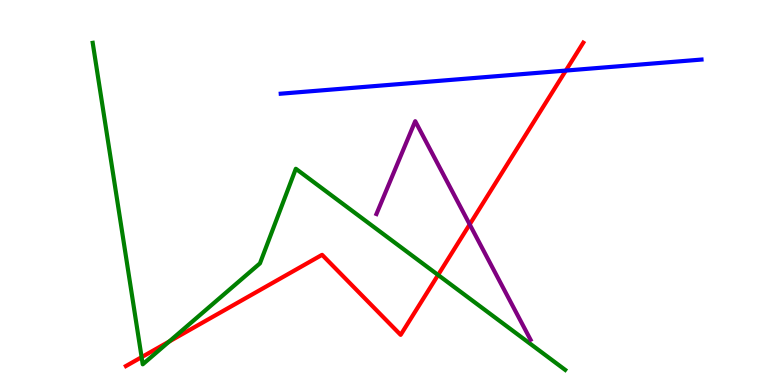[{'lines': ['blue', 'red'], 'intersections': [{'x': 7.3, 'y': 8.17}]}, {'lines': ['green', 'red'], 'intersections': [{'x': 1.83, 'y': 0.723}, {'x': 2.18, 'y': 1.13}, {'x': 5.65, 'y': 2.86}]}, {'lines': ['purple', 'red'], 'intersections': [{'x': 6.06, 'y': 4.17}]}, {'lines': ['blue', 'green'], 'intersections': []}, {'lines': ['blue', 'purple'], 'intersections': []}, {'lines': ['green', 'purple'], 'intersections': []}]